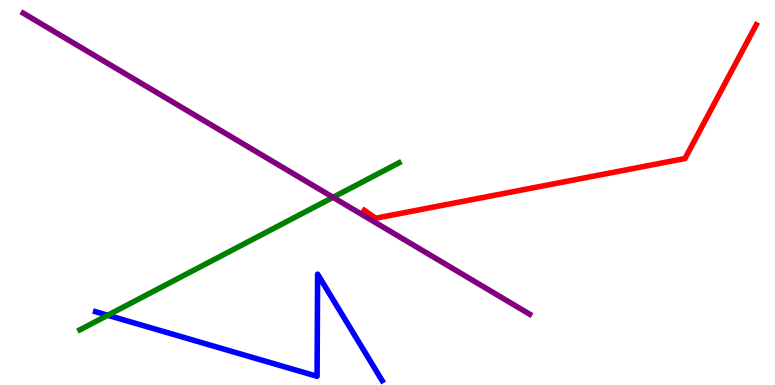[{'lines': ['blue', 'red'], 'intersections': []}, {'lines': ['green', 'red'], 'intersections': []}, {'lines': ['purple', 'red'], 'intersections': []}, {'lines': ['blue', 'green'], 'intersections': [{'x': 1.39, 'y': 1.81}]}, {'lines': ['blue', 'purple'], 'intersections': []}, {'lines': ['green', 'purple'], 'intersections': [{'x': 4.3, 'y': 4.87}]}]